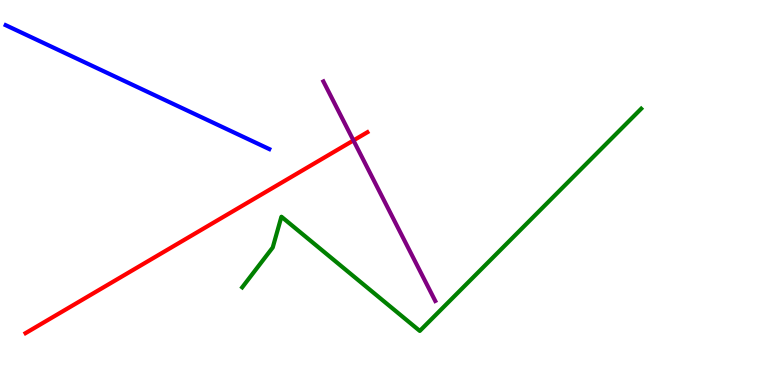[{'lines': ['blue', 'red'], 'intersections': []}, {'lines': ['green', 'red'], 'intersections': []}, {'lines': ['purple', 'red'], 'intersections': [{'x': 4.56, 'y': 6.35}]}, {'lines': ['blue', 'green'], 'intersections': []}, {'lines': ['blue', 'purple'], 'intersections': []}, {'lines': ['green', 'purple'], 'intersections': []}]